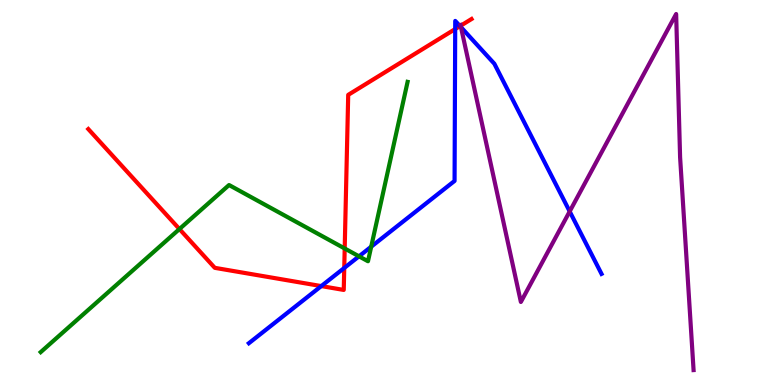[{'lines': ['blue', 'red'], 'intersections': [{'x': 4.15, 'y': 2.57}, {'x': 4.44, 'y': 3.04}, {'x': 5.87, 'y': 9.25}, {'x': 5.94, 'y': 9.32}]}, {'lines': ['green', 'red'], 'intersections': [{'x': 2.32, 'y': 4.05}, {'x': 4.45, 'y': 3.55}]}, {'lines': ['purple', 'red'], 'intersections': [{'x': 5.94, 'y': 9.33}]}, {'lines': ['blue', 'green'], 'intersections': [{'x': 4.63, 'y': 3.34}, {'x': 4.79, 'y': 3.59}]}, {'lines': ['blue', 'purple'], 'intersections': [{'x': 5.95, 'y': 9.29}, {'x': 7.35, 'y': 4.51}]}, {'lines': ['green', 'purple'], 'intersections': []}]